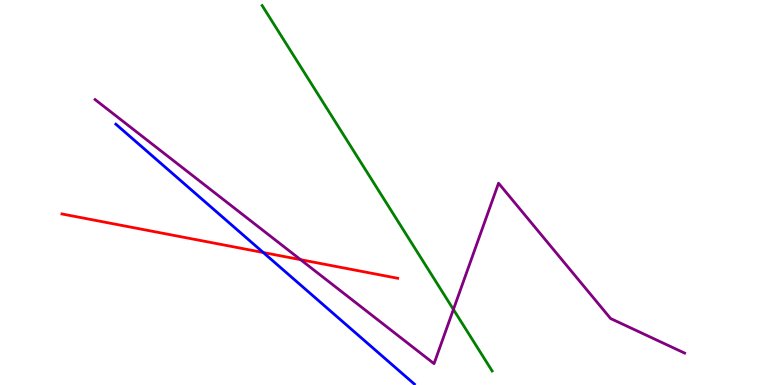[{'lines': ['blue', 'red'], 'intersections': [{'x': 3.4, 'y': 3.44}]}, {'lines': ['green', 'red'], 'intersections': []}, {'lines': ['purple', 'red'], 'intersections': [{'x': 3.88, 'y': 3.26}]}, {'lines': ['blue', 'green'], 'intersections': []}, {'lines': ['blue', 'purple'], 'intersections': []}, {'lines': ['green', 'purple'], 'intersections': [{'x': 5.85, 'y': 1.96}]}]